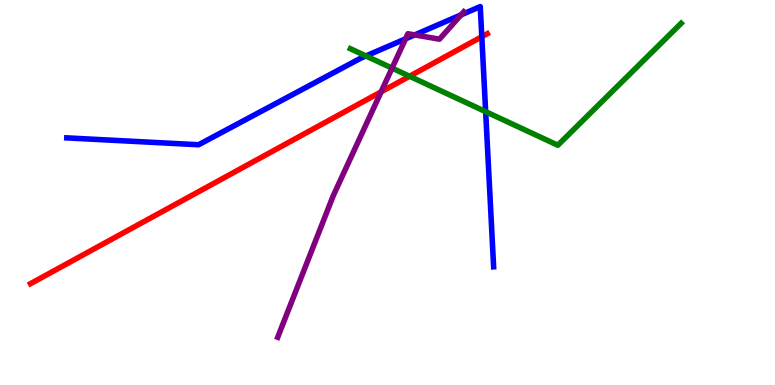[{'lines': ['blue', 'red'], 'intersections': [{'x': 6.22, 'y': 9.05}]}, {'lines': ['green', 'red'], 'intersections': [{'x': 5.28, 'y': 8.02}]}, {'lines': ['purple', 'red'], 'intersections': [{'x': 4.92, 'y': 7.62}]}, {'lines': ['blue', 'green'], 'intersections': [{'x': 4.72, 'y': 8.55}, {'x': 6.27, 'y': 7.1}]}, {'lines': ['blue', 'purple'], 'intersections': [{'x': 5.23, 'y': 8.99}, {'x': 5.35, 'y': 9.09}, {'x': 5.95, 'y': 9.61}]}, {'lines': ['green', 'purple'], 'intersections': [{'x': 5.06, 'y': 8.23}]}]